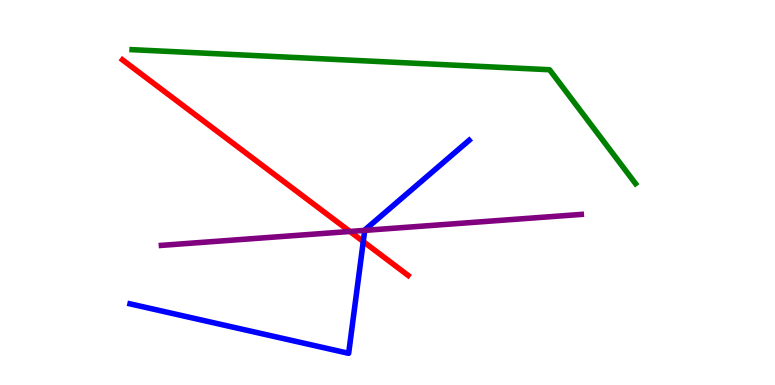[{'lines': ['blue', 'red'], 'intersections': [{'x': 4.69, 'y': 3.73}]}, {'lines': ['green', 'red'], 'intersections': []}, {'lines': ['purple', 'red'], 'intersections': [{'x': 4.51, 'y': 3.99}]}, {'lines': ['blue', 'green'], 'intersections': []}, {'lines': ['blue', 'purple'], 'intersections': [{'x': 4.71, 'y': 4.02}]}, {'lines': ['green', 'purple'], 'intersections': []}]